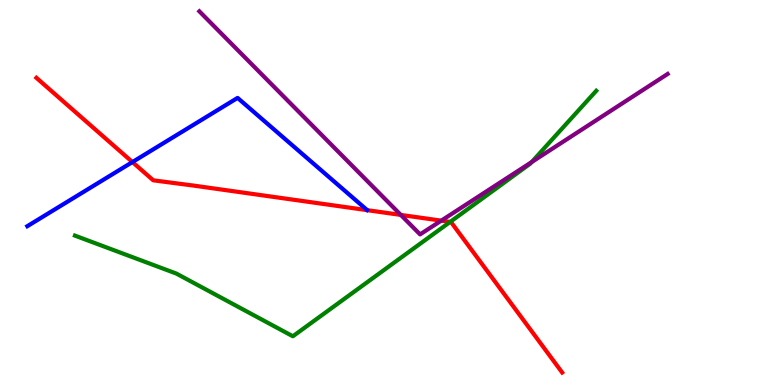[{'lines': ['blue', 'red'], 'intersections': [{'x': 1.71, 'y': 5.79}]}, {'lines': ['green', 'red'], 'intersections': [{'x': 5.81, 'y': 4.24}]}, {'lines': ['purple', 'red'], 'intersections': [{'x': 5.17, 'y': 4.42}, {'x': 5.69, 'y': 4.27}]}, {'lines': ['blue', 'green'], 'intersections': []}, {'lines': ['blue', 'purple'], 'intersections': []}, {'lines': ['green', 'purple'], 'intersections': [{'x': 6.86, 'y': 5.79}]}]